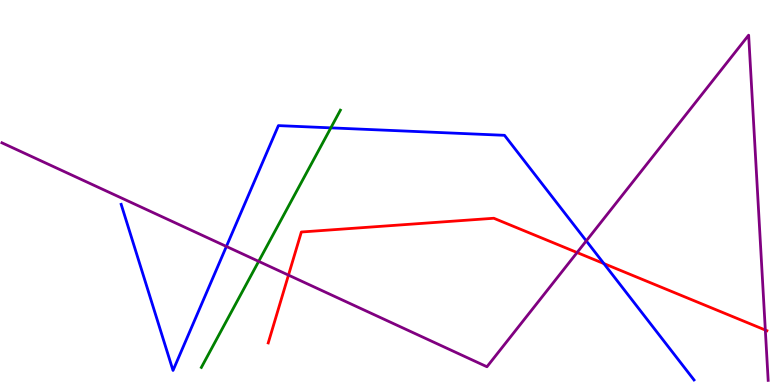[{'lines': ['blue', 'red'], 'intersections': [{'x': 7.79, 'y': 3.15}]}, {'lines': ['green', 'red'], 'intersections': []}, {'lines': ['purple', 'red'], 'intersections': [{'x': 3.72, 'y': 2.85}, {'x': 7.45, 'y': 3.44}, {'x': 9.88, 'y': 1.43}]}, {'lines': ['blue', 'green'], 'intersections': [{'x': 4.27, 'y': 6.68}]}, {'lines': ['blue', 'purple'], 'intersections': [{'x': 2.92, 'y': 3.6}, {'x': 7.57, 'y': 3.74}]}, {'lines': ['green', 'purple'], 'intersections': [{'x': 3.34, 'y': 3.21}]}]